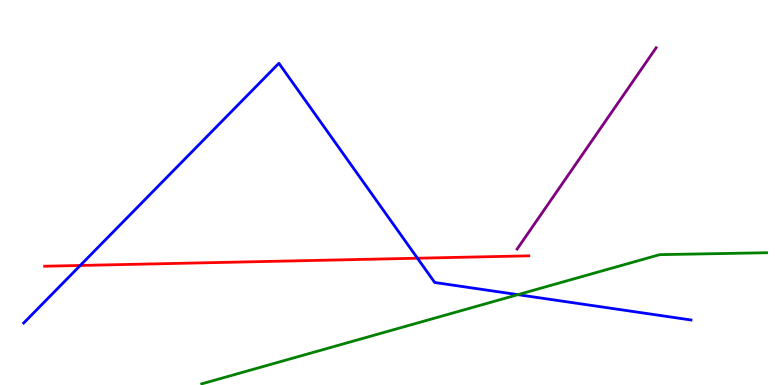[{'lines': ['blue', 'red'], 'intersections': [{'x': 1.04, 'y': 3.1}, {'x': 5.39, 'y': 3.29}]}, {'lines': ['green', 'red'], 'intersections': []}, {'lines': ['purple', 'red'], 'intersections': []}, {'lines': ['blue', 'green'], 'intersections': [{'x': 6.68, 'y': 2.35}]}, {'lines': ['blue', 'purple'], 'intersections': []}, {'lines': ['green', 'purple'], 'intersections': []}]